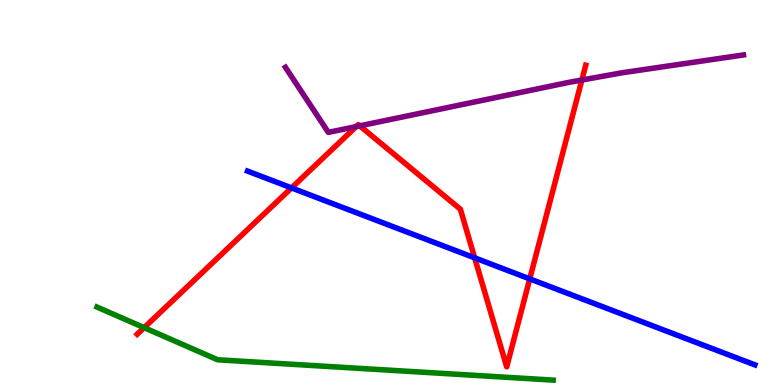[{'lines': ['blue', 'red'], 'intersections': [{'x': 3.76, 'y': 5.12}, {'x': 6.12, 'y': 3.3}, {'x': 6.84, 'y': 2.76}]}, {'lines': ['green', 'red'], 'intersections': [{'x': 1.86, 'y': 1.49}]}, {'lines': ['purple', 'red'], 'intersections': [{'x': 4.6, 'y': 6.71}, {'x': 4.64, 'y': 6.73}, {'x': 7.51, 'y': 7.92}]}, {'lines': ['blue', 'green'], 'intersections': []}, {'lines': ['blue', 'purple'], 'intersections': []}, {'lines': ['green', 'purple'], 'intersections': []}]